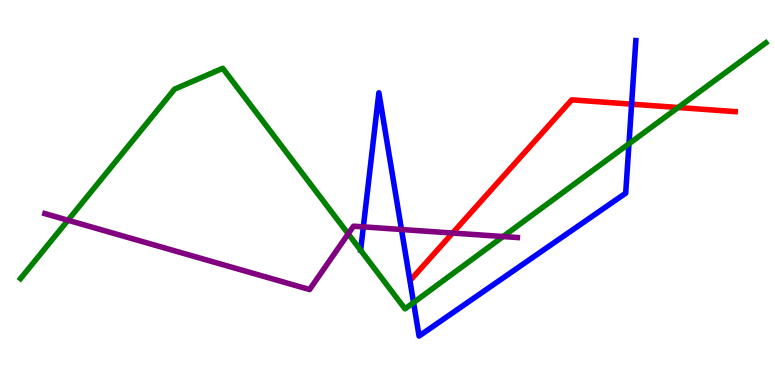[{'lines': ['blue', 'red'], 'intersections': [{'x': 8.15, 'y': 7.29}]}, {'lines': ['green', 'red'], 'intersections': [{'x': 8.75, 'y': 7.21}]}, {'lines': ['purple', 'red'], 'intersections': [{'x': 5.84, 'y': 3.95}]}, {'lines': ['blue', 'green'], 'intersections': [{'x': 5.34, 'y': 2.14}, {'x': 8.12, 'y': 6.27}]}, {'lines': ['blue', 'purple'], 'intersections': [{'x': 4.69, 'y': 4.11}, {'x': 5.18, 'y': 4.04}]}, {'lines': ['green', 'purple'], 'intersections': [{'x': 0.877, 'y': 4.28}, {'x': 4.49, 'y': 3.93}, {'x': 6.49, 'y': 3.86}]}]